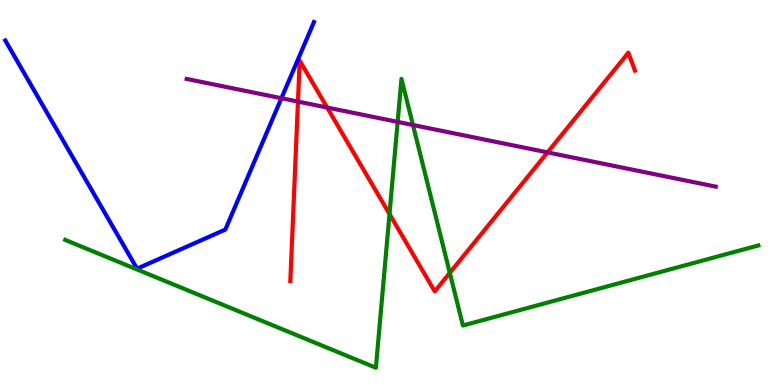[{'lines': ['blue', 'red'], 'intersections': []}, {'lines': ['green', 'red'], 'intersections': [{'x': 5.03, 'y': 4.44}, {'x': 5.8, 'y': 2.91}]}, {'lines': ['purple', 'red'], 'intersections': [{'x': 3.84, 'y': 7.36}, {'x': 4.22, 'y': 7.21}, {'x': 7.06, 'y': 6.04}]}, {'lines': ['blue', 'green'], 'intersections': []}, {'lines': ['blue', 'purple'], 'intersections': [{'x': 3.63, 'y': 7.45}]}, {'lines': ['green', 'purple'], 'intersections': [{'x': 5.13, 'y': 6.83}, {'x': 5.33, 'y': 6.75}]}]